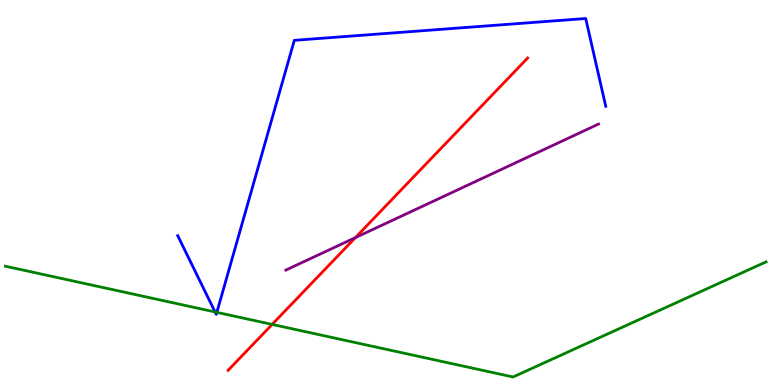[{'lines': ['blue', 'red'], 'intersections': []}, {'lines': ['green', 'red'], 'intersections': [{'x': 3.51, 'y': 1.57}]}, {'lines': ['purple', 'red'], 'intersections': [{'x': 4.59, 'y': 3.83}]}, {'lines': ['blue', 'green'], 'intersections': [{'x': 2.78, 'y': 1.9}, {'x': 2.8, 'y': 1.89}]}, {'lines': ['blue', 'purple'], 'intersections': []}, {'lines': ['green', 'purple'], 'intersections': []}]